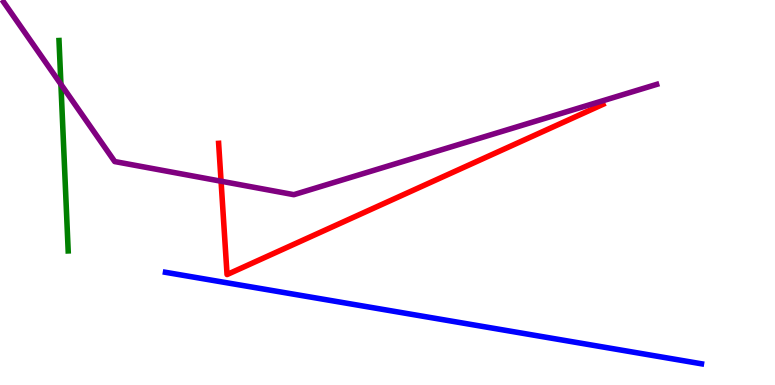[{'lines': ['blue', 'red'], 'intersections': []}, {'lines': ['green', 'red'], 'intersections': []}, {'lines': ['purple', 'red'], 'intersections': [{'x': 2.85, 'y': 5.29}]}, {'lines': ['blue', 'green'], 'intersections': []}, {'lines': ['blue', 'purple'], 'intersections': []}, {'lines': ['green', 'purple'], 'intersections': [{'x': 0.786, 'y': 7.81}]}]